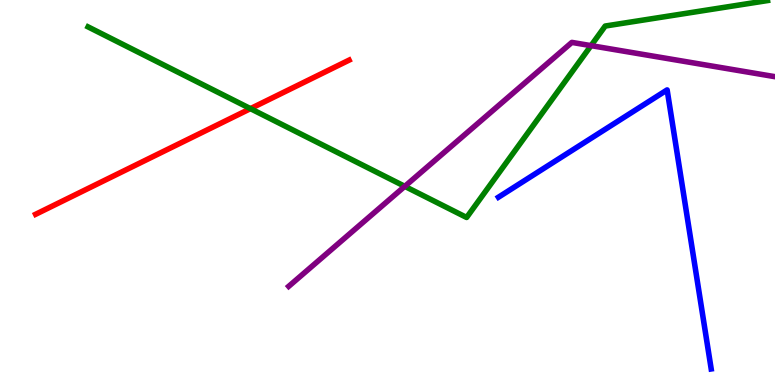[{'lines': ['blue', 'red'], 'intersections': []}, {'lines': ['green', 'red'], 'intersections': [{'x': 3.23, 'y': 7.18}]}, {'lines': ['purple', 'red'], 'intersections': []}, {'lines': ['blue', 'green'], 'intersections': []}, {'lines': ['blue', 'purple'], 'intersections': []}, {'lines': ['green', 'purple'], 'intersections': [{'x': 5.22, 'y': 5.16}, {'x': 7.63, 'y': 8.81}]}]